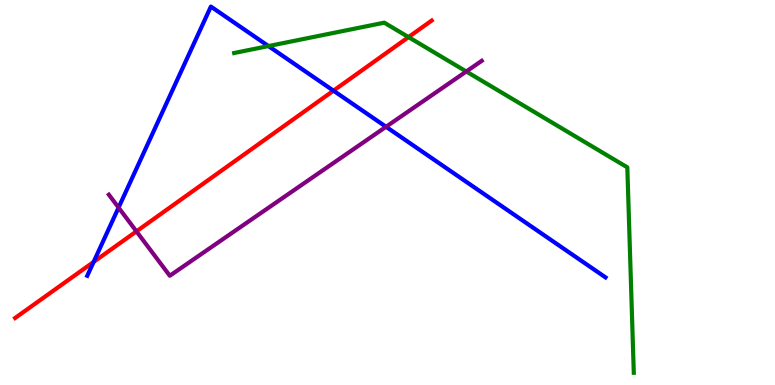[{'lines': ['blue', 'red'], 'intersections': [{'x': 1.21, 'y': 3.2}, {'x': 4.3, 'y': 7.64}]}, {'lines': ['green', 'red'], 'intersections': [{'x': 5.27, 'y': 9.04}]}, {'lines': ['purple', 'red'], 'intersections': [{'x': 1.76, 'y': 3.99}]}, {'lines': ['blue', 'green'], 'intersections': [{'x': 3.46, 'y': 8.8}]}, {'lines': ['blue', 'purple'], 'intersections': [{'x': 1.53, 'y': 4.61}, {'x': 4.98, 'y': 6.71}]}, {'lines': ['green', 'purple'], 'intersections': [{'x': 6.02, 'y': 8.14}]}]